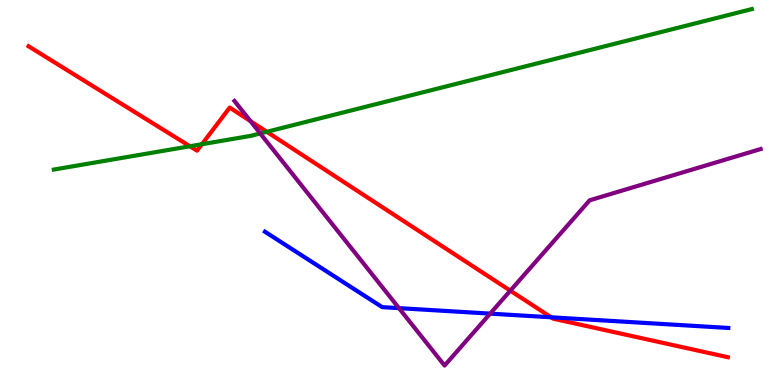[{'lines': ['blue', 'red'], 'intersections': [{'x': 7.11, 'y': 1.76}]}, {'lines': ['green', 'red'], 'intersections': [{'x': 2.45, 'y': 6.2}, {'x': 2.61, 'y': 6.25}, {'x': 3.44, 'y': 6.58}]}, {'lines': ['purple', 'red'], 'intersections': [{'x': 3.23, 'y': 6.85}, {'x': 6.58, 'y': 2.45}]}, {'lines': ['blue', 'green'], 'intersections': []}, {'lines': ['blue', 'purple'], 'intersections': [{'x': 5.15, 'y': 2.0}, {'x': 6.32, 'y': 1.85}]}, {'lines': ['green', 'purple'], 'intersections': [{'x': 3.36, 'y': 6.53}]}]